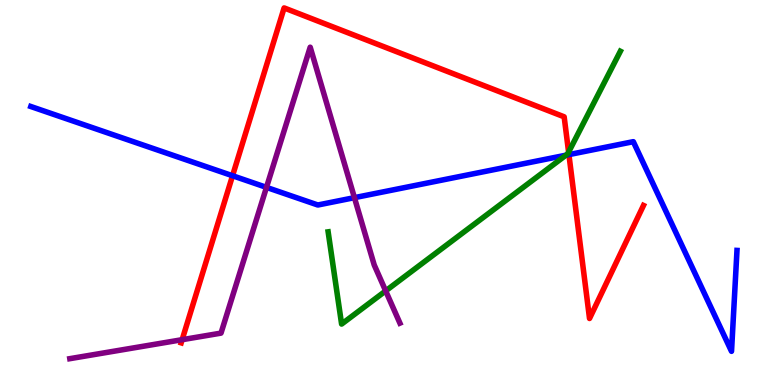[{'lines': ['blue', 'red'], 'intersections': [{'x': 3.0, 'y': 5.44}, {'x': 7.34, 'y': 5.98}]}, {'lines': ['green', 'red'], 'intersections': [{'x': 7.34, 'y': 6.05}]}, {'lines': ['purple', 'red'], 'intersections': [{'x': 2.35, 'y': 1.18}]}, {'lines': ['blue', 'green'], 'intersections': [{'x': 7.3, 'y': 5.97}]}, {'lines': ['blue', 'purple'], 'intersections': [{'x': 3.44, 'y': 5.13}, {'x': 4.57, 'y': 4.87}]}, {'lines': ['green', 'purple'], 'intersections': [{'x': 4.98, 'y': 2.44}]}]